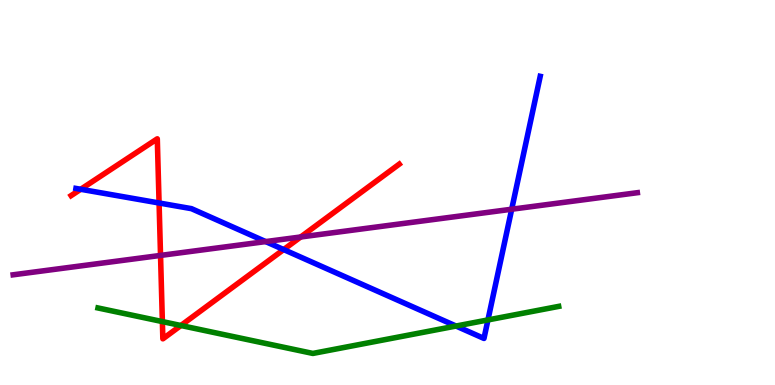[{'lines': ['blue', 'red'], 'intersections': [{'x': 1.04, 'y': 5.08}, {'x': 2.05, 'y': 4.73}, {'x': 3.66, 'y': 3.52}]}, {'lines': ['green', 'red'], 'intersections': [{'x': 2.1, 'y': 1.65}, {'x': 2.33, 'y': 1.55}]}, {'lines': ['purple', 'red'], 'intersections': [{'x': 2.07, 'y': 3.37}, {'x': 3.88, 'y': 3.84}]}, {'lines': ['blue', 'green'], 'intersections': [{'x': 5.88, 'y': 1.53}, {'x': 6.3, 'y': 1.69}]}, {'lines': ['blue', 'purple'], 'intersections': [{'x': 3.43, 'y': 3.72}, {'x': 6.6, 'y': 4.57}]}, {'lines': ['green', 'purple'], 'intersections': []}]